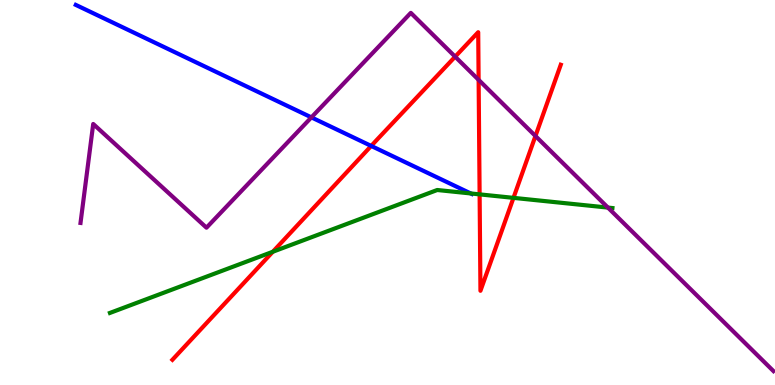[{'lines': ['blue', 'red'], 'intersections': [{'x': 4.79, 'y': 6.21}]}, {'lines': ['green', 'red'], 'intersections': [{'x': 3.52, 'y': 3.46}, {'x': 6.19, 'y': 4.95}, {'x': 6.63, 'y': 4.86}]}, {'lines': ['purple', 'red'], 'intersections': [{'x': 5.87, 'y': 8.53}, {'x': 6.18, 'y': 7.93}, {'x': 6.91, 'y': 6.47}]}, {'lines': ['blue', 'green'], 'intersections': [{'x': 6.07, 'y': 4.98}]}, {'lines': ['blue', 'purple'], 'intersections': [{'x': 4.02, 'y': 6.95}]}, {'lines': ['green', 'purple'], 'intersections': [{'x': 7.84, 'y': 4.61}]}]